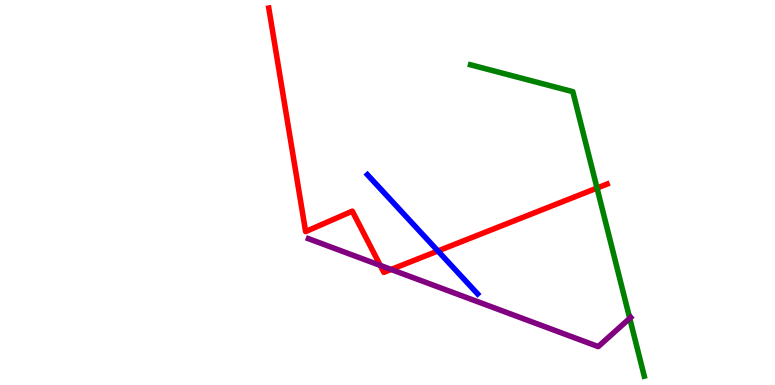[{'lines': ['blue', 'red'], 'intersections': [{'x': 5.65, 'y': 3.48}]}, {'lines': ['green', 'red'], 'intersections': [{'x': 7.7, 'y': 5.12}]}, {'lines': ['purple', 'red'], 'intersections': [{'x': 4.91, 'y': 3.11}, {'x': 5.05, 'y': 3.0}]}, {'lines': ['blue', 'green'], 'intersections': []}, {'lines': ['blue', 'purple'], 'intersections': []}, {'lines': ['green', 'purple'], 'intersections': [{'x': 8.13, 'y': 1.73}]}]